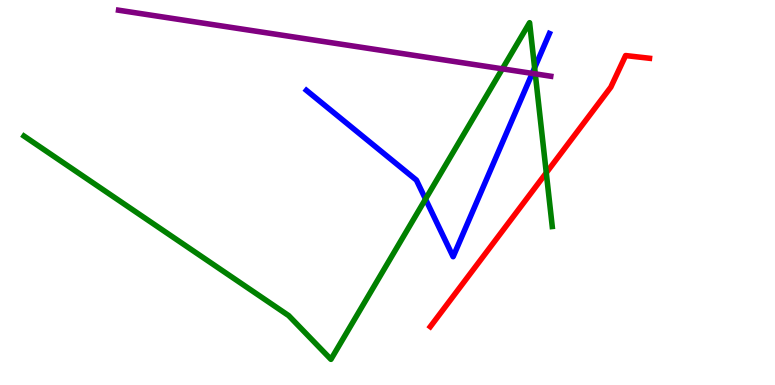[{'lines': ['blue', 'red'], 'intersections': []}, {'lines': ['green', 'red'], 'intersections': [{'x': 7.05, 'y': 5.51}]}, {'lines': ['purple', 'red'], 'intersections': []}, {'lines': ['blue', 'green'], 'intersections': [{'x': 5.49, 'y': 4.83}, {'x': 6.9, 'y': 8.24}]}, {'lines': ['blue', 'purple'], 'intersections': [{'x': 6.87, 'y': 8.09}]}, {'lines': ['green', 'purple'], 'intersections': [{'x': 6.48, 'y': 8.21}, {'x': 6.91, 'y': 8.08}]}]